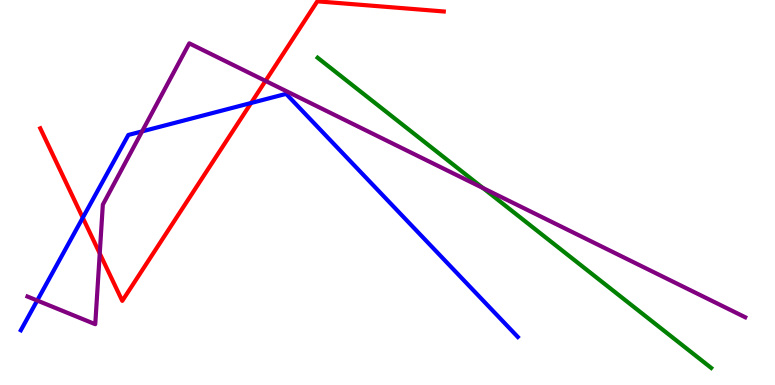[{'lines': ['blue', 'red'], 'intersections': [{'x': 1.07, 'y': 4.34}, {'x': 3.24, 'y': 7.32}]}, {'lines': ['green', 'red'], 'intersections': []}, {'lines': ['purple', 'red'], 'intersections': [{'x': 1.29, 'y': 3.42}, {'x': 3.43, 'y': 7.9}]}, {'lines': ['blue', 'green'], 'intersections': []}, {'lines': ['blue', 'purple'], 'intersections': [{'x': 0.48, 'y': 2.19}, {'x': 1.83, 'y': 6.59}]}, {'lines': ['green', 'purple'], 'intersections': [{'x': 6.23, 'y': 5.12}]}]